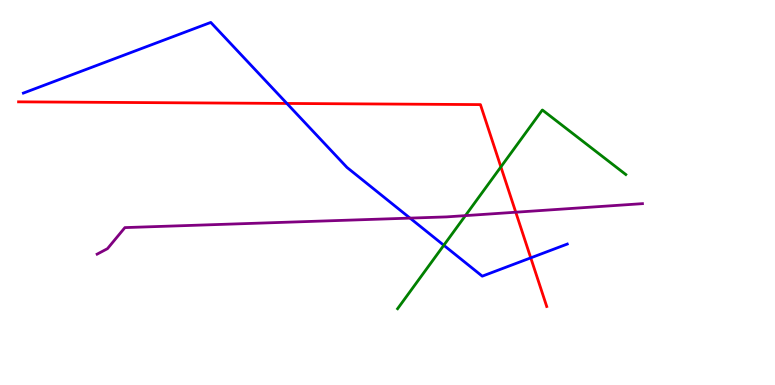[{'lines': ['blue', 'red'], 'intersections': [{'x': 3.7, 'y': 7.31}, {'x': 6.85, 'y': 3.3}]}, {'lines': ['green', 'red'], 'intersections': [{'x': 6.46, 'y': 5.66}]}, {'lines': ['purple', 'red'], 'intersections': [{'x': 6.66, 'y': 4.49}]}, {'lines': ['blue', 'green'], 'intersections': [{'x': 5.73, 'y': 3.63}]}, {'lines': ['blue', 'purple'], 'intersections': [{'x': 5.29, 'y': 4.33}]}, {'lines': ['green', 'purple'], 'intersections': [{'x': 6.01, 'y': 4.4}]}]